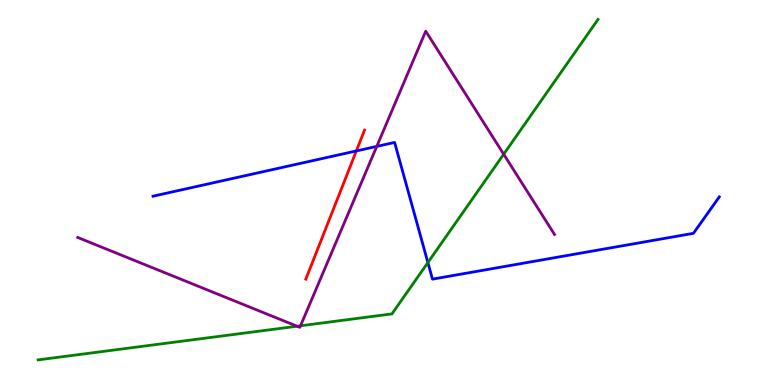[{'lines': ['blue', 'red'], 'intersections': [{'x': 4.6, 'y': 6.08}]}, {'lines': ['green', 'red'], 'intersections': []}, {'lines': ['purple', 'red'], 'intersections': []}, {'lines': ['blue', 'green'], 'intersections': [{'x': 5.52, 'y': 3.18}]}, {'lines': ['blue', 'purple'], 'intersections': [{'x': 4.86, 'y': 6.2}]}, {'lines': ['green', 'purple'], 'intersections': [{'x': 3.83, 'y': 1.53}, {'x': 3.88, 'y': 1.54}, {'x': 6.5, 'y': 5.99}]}]